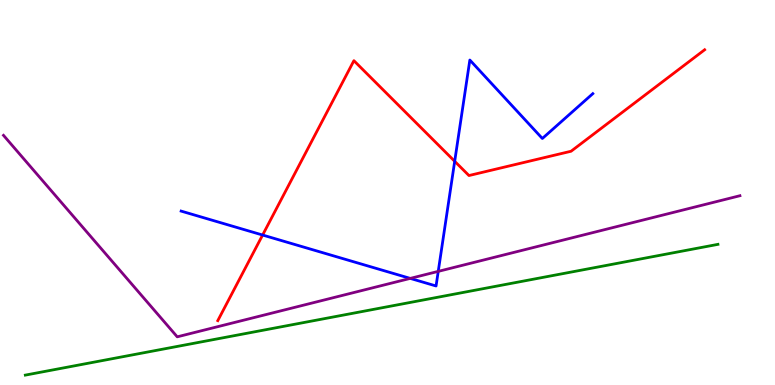[{'lines': ['blue', 'red'], 'intersections': [{'x': 3.39, 'y': 3.9}, {'x': 5.87, 'y': 5.81}]}, {'lines': ['green', 'red'], 'intersections': []}, {'lines': ['purple', 'red'], 'intersections': []}, {'lines': ['blue', 'green'], 'intersections': []}, {'lines': ['blue', 'purple'], 'intersections': [{'x': 5.29, 'y': 2.77}, {'x': 5.65, 'y': 2.95}]}, {'lines': ['green', 'purple'], 'intersections': []}]